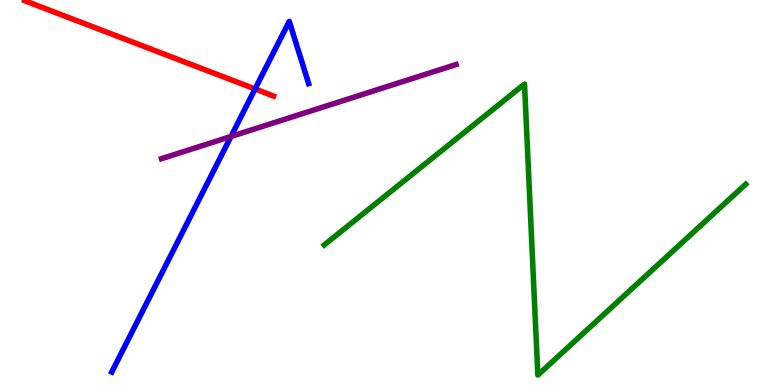[{'lines': ['blue', 'red'], 'intersections': [{'x': 3.29, 'y': 7.69}]}, {'lines': ['green', 'red'], 'intersections': []}, {'lines': ['purple', 'red'], 'intersections': []}, {'lines': ['blue', 'green'], 'intersections': []}, {'lines': ['blue', 'purple'], 'intersections': [{'x': 2.98, 'y': 6.46}]}, {'lines': ['green', 'purple'], 'intersections': []}]